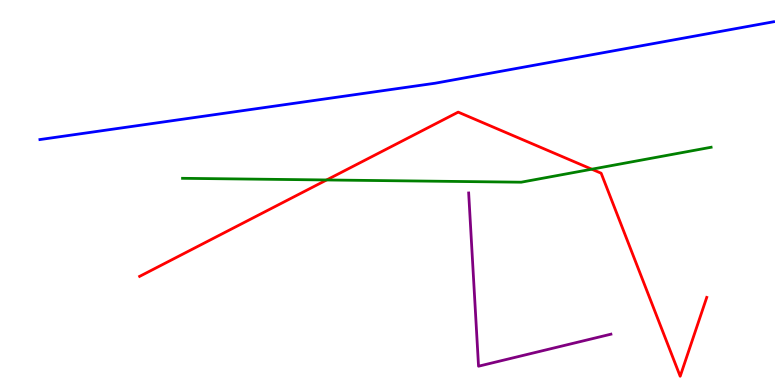[{'lines': ['blue', 'red'], 'intersections': []}, {'lines': ['green', 'red'], 'intersections': [{'x': 4.21, 'y': 5.33}, {'x': 7.64, 'y': 5.6}]}, {'lines': ['purple', 'red'], 'intersections': []}, {'lines': ['blue', 'green'], 'intersections': []}, {'lines': ['blue', 'purple'], 'intersections': []}, {'lines': ['green', 'purple'], 'intersections': []}]